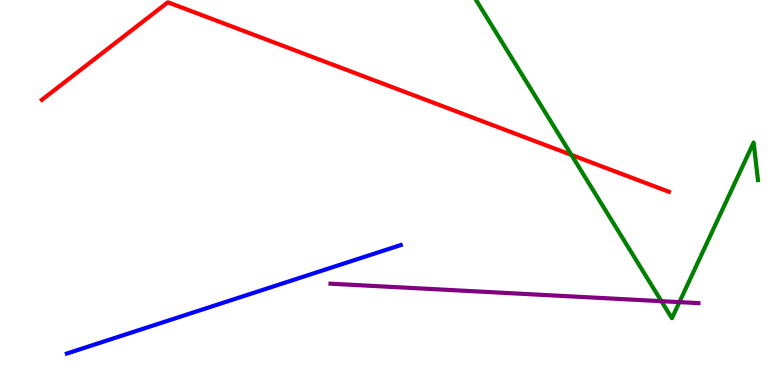[{'lines': ['blue', 'red'], 'intersections': []}, {'lines': ['green', 'red'], 'intersections': [{'x': 7.37, 'y': 5.98}]}, {'lines': ['purple', 'red'], 'intersections': []}, {'lines': ['blue', 'green'], 'intersections': []}, {'lines': ['blue', 'purple'], 'intersections': []}, {'lines': ['green', 'purple'], 'intersections': [{'x': 8.53, 'y': 2.18}, {'x': 8.77, 'y': 2.15}]}]